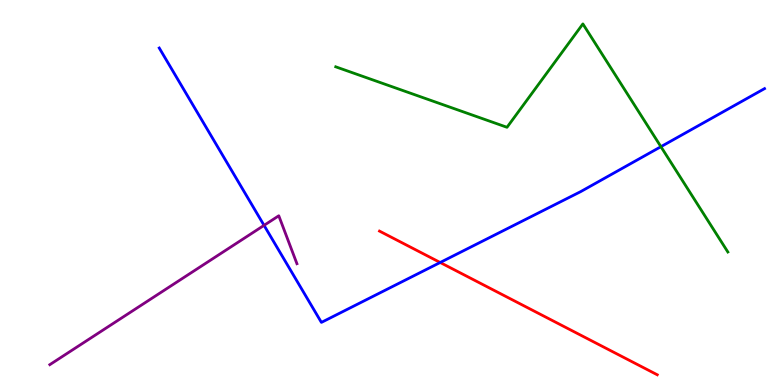[{'lines': ['blue', 'red'], 'intersections': [{'x': 5.68, 'y': 3.18}]}, {'lines': ['green', 'red'], 'intersections': []}, {'lines': ['purple', 'red'], 'intersections': []}, {'lines': ['blue', 'green'], 'intersections': [{'x': 8.53, 'y': 6.19}]}, {'lines': ['blue', 'purple'], 'intersections': [{'x': 3.41, 'y': 4.15}]}, {'lines': ['green', 'purple'], 'intersections': []}]